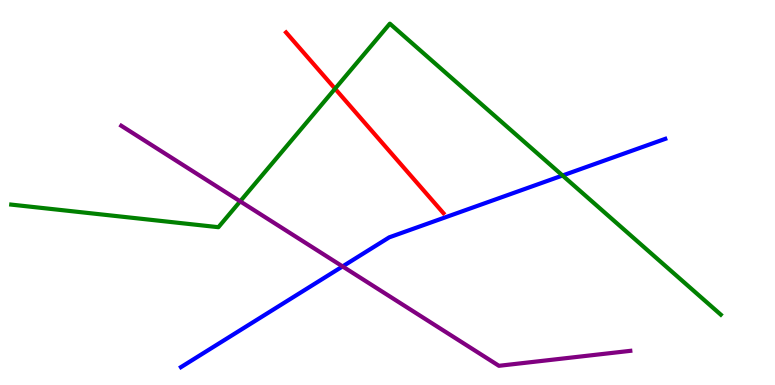[{'lines': ['blue', 'red'], 'intersections': []}, {'lines': ['green', 'red'], 'intersections': [{'x': 4.32, 'y': 7.7}]}, {'lines': ['purple', 'red'], 'intersections': []}, {'lines': ['blue', 'green'], 'intersections': [{'x': 7.26, 'y': 5.44}]}, {'lines': ['blue', 'purple'], 'intersections': [{'x': 4.42, 'y': 3.08}]}, {'lines': ['green', 'purple'], 'intersections': [{'x': 3.1, 'y': 4.77}]}]